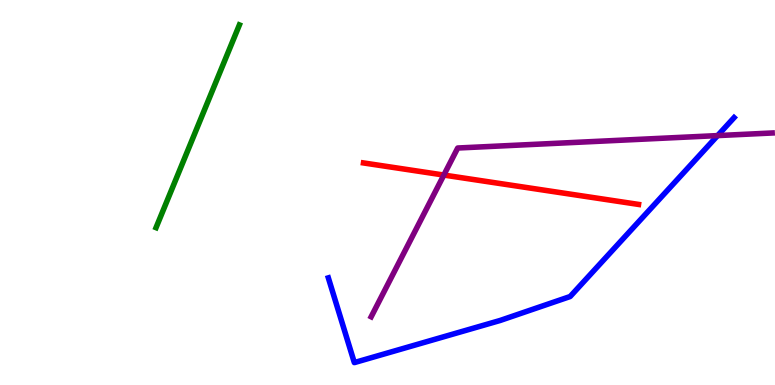[{'lines': ['blue', 'red'], 'intersections': []}, {'lines': ['green', 'red'], 'intersections': []}, {'lines': ['purple', 'red'], 'intersections': [{'x': 5.73, 'y': 5.45}]}, {'lines': ['blue', 'green'], 'intersections': []}, {'lines': ['blue', 'purple'], 'intersections': [{'x': 9.26, 'y': 6.48}]}, {'lines': ['green', 'purple'], 'intersections': []}]